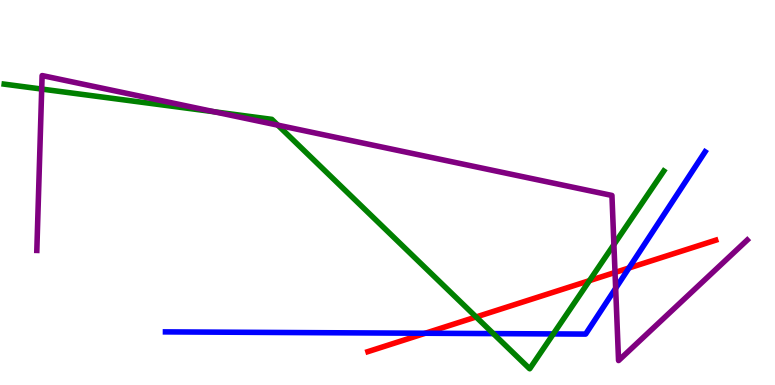[{'lines': ['blue', 'red'], 'intersections': [{'x': 5.49, 'y': 1.34}, {'x': 8.12, 'y': 3.04}]}, {'lines': ['green', 'red'], 'intersections': [{'x': 6.14, 'y': 1.77}, {'x': 7.61, 'y': 2.71}]}, {'lines': ['purple', 'red'], 'intersections': [{'x': 7.94, 'y': 2.92}]}, {'lines': ['blue', 'green'], 'intersections': [{'x': 6.37, 'y': 1.34}, {'x': 7.14, 'y': 1.33}]}, {'lines': ['blue', 'purple'], 'intersections': [{'x': 7.94, 'y': 2.51}]}, {'lines': ['green', 'purple'], 'intersections': [{'x': 0.538, 'y': 7.69}, {'x': 2.76, 'y': 7.1}, {'x': 3.58, 'y': 6.75}, {'x': 7.92, 'y': 3.65}]}]